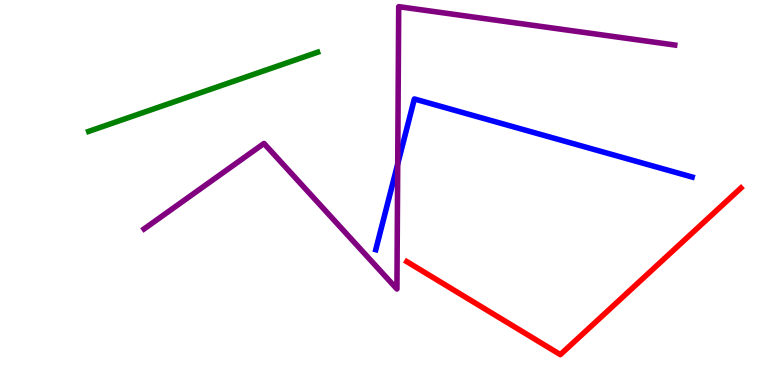[{'lines': ['blue', 'red'], 'intersections': []}, {'lines': ['green', 'red'], 'intersections': []}, {'lines': ['purple', 'red'], 'intersections': []}, {'lines': ['blue', 'green'], 'intersections': []}, {'lines': ['blue', 'purple'], 'intersections': [{'x': 5.13, 'y': 5.74}]}, {'lines': ['green', 'purple'], 'intersections': []}]